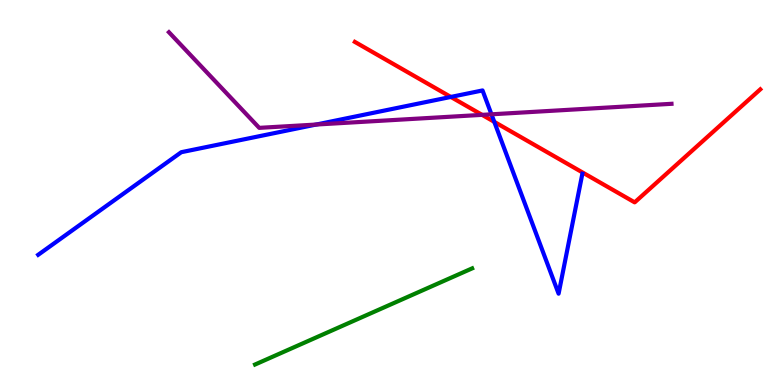[{'lines': ['blue', 'red'], 'intersections': [{'x': 5.82, 'y': 7.48}, {'x': 6.38, 'y': 6.83}]}, {'lines': ['green', 'red'], 'intersections': []}, {'lines': ['purple', 'red'], 'intersections': [{'x': 6.22, 'y': 7.02}]}, {'lines': ['blue', 'green'], 'intersections': []}, {'lines': ['blue', 'purple'], 'intersections': [{'x': 4.08, 'y': 6.77}, {'x': 6.34, 'y': 7.03}]}, {'lines': ['green', 'purple'], 'intersections': []}]